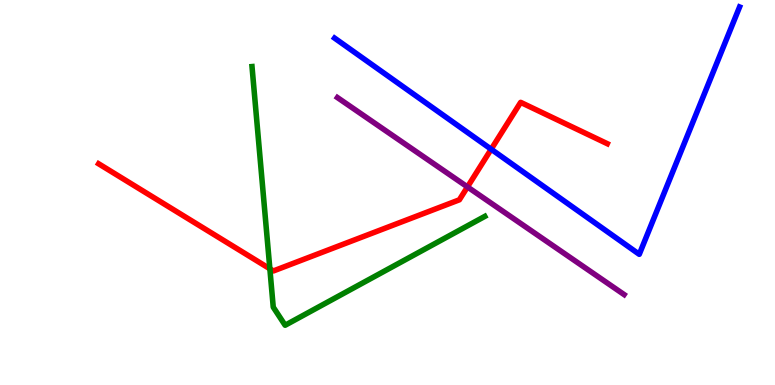[{'lines': ['blue', 'red'], 'intersections': [{'x': 6.34, 'y': 6.12}]}, {'lines': ['green', 'red'], 'intersections': [{'x': 3.48, 'y': 3.02}]}, {'lines': ['purple', 'red'], 'intersections': [{'x': 6.03, 'y': 5.14}]}, {'lines': ['blue', 'green'], 'intersections': []}, {'lines': ['blue', 'purple'], 'intersections': []}, {'lines': ['green', 'purple'], 'intersections': []}]